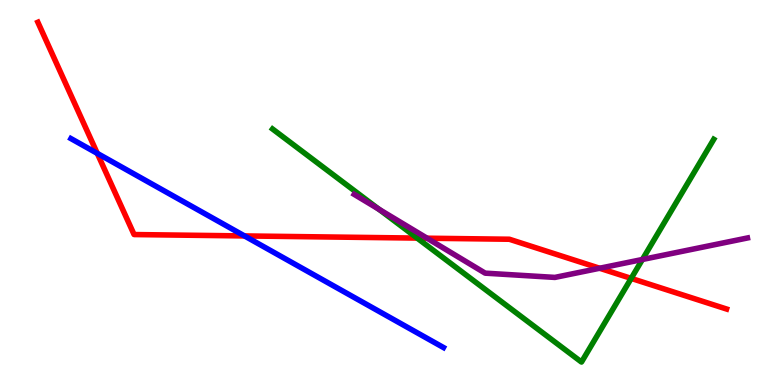[{'lines': ['blue', 'red'], 'intersections': [{'x': 1.26, 'y': 6.02}, {'x': 3.15, 'y': 3.87}]}, {'lines': ['green', 'red'], 'intersections': [{'x': 5.38, 'y': 3.82}, {'x': 8.14, 'y': 2.77}]}, {'lines': ['purple', 'red'], 'intersections': [{'x': 5.51, 'y': 3.81}, {'x': 7.74, 'y': 3.03}]}, {'lines': ['blue', 'green'], 'intersections': []}, {'lines': ['blue', 'purple'], 'intersections': []}, {'lines': ['green', 'purple'], 'intersections': [{'x': 4.89, 'y': 4.56}, {'x': 8.29, 'y': 3.26}]}]